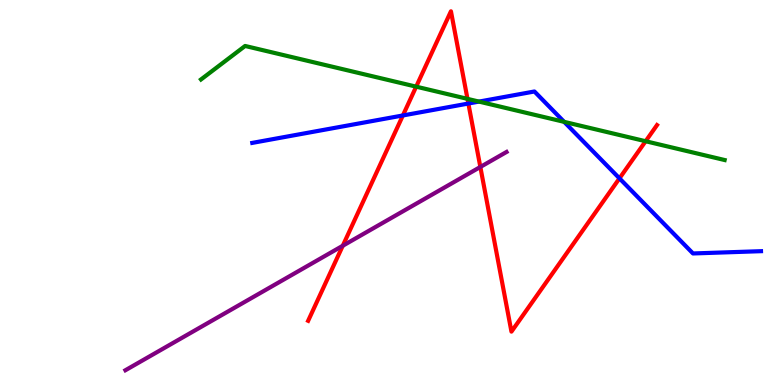[{'lines': ['blue', 'red'], 'intersections': [{'x': 5.2, 'y': 7.0}, {'x': 6.04, 'y': 7.31}, {'x': 7.99, 'y': 5.37}]}, {'lines': ['green', 'red'], 'intersections': [{'x': 5.37, 'y': 7.75}, {'x': 6.03, 'y': 7.43}, {'x': 8.33, 'y': 6.33}]}, {'lines': ['purple', 'red'], 'intersections': [{'x': 4.42, 'y': 3.62}, {'x': 6.2, 'y': 5.66}]}, {'lines': ['blue', 'green'], 'intersections': [{'x': 6.18, 'y': 7.36}, {'x': 7.28, 'y': 6.83}]}, {'lines': ['blue', 'purple'], 'intersections': []}, {'lines': ['green', 'purple'], 'intersections': []}]